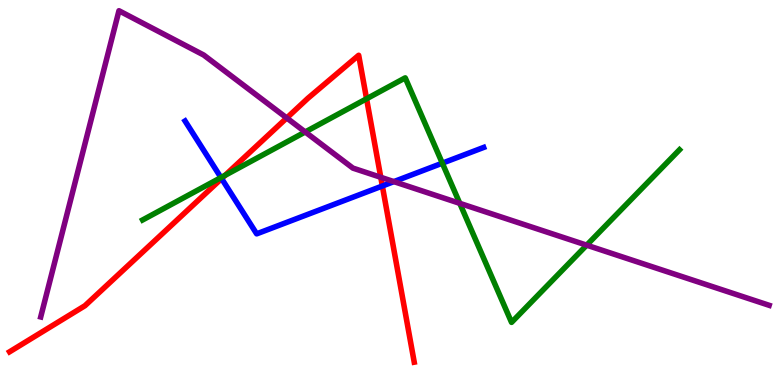[{'lines': ['blue', 'red'], 'intersections': [{'x': 2.86, 'y': 5.36}, {'x': 4.93, 'y': 5.17}]}, {'lines': ['green', 'red'], 'intersections': [{'x': 2.9, 'y': 5.45}, {'x': 4.73, 'y': 7.43}]}, {'lines': ['purple', 'red'], 'intersections': [{'x': 3.7, 'y': 6.94}, {'x': 4.91, 'y': 5.39}]}, {'lines': ['blue', 'green'], 'intersections': [{'x': 2.85, 'y': 5.39}, {'x': 5.71, 'y': 5.76}]}, {'lines': ['blue', 'purple'], 'intersections': [{'x': 5.08, 'y': 5.28}]}, {'lines': ['green', 'purple'], 'intersections': [{'x': 3.94, 'y': 6.57}, {'x': 5.93, 'y': 4.72}, {'x': 7.57, 'y': 3.63}]}]